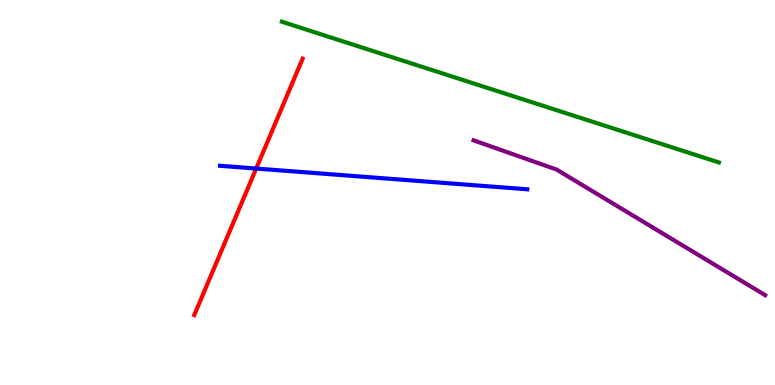[{'lines': ['blue', 'red'], 'intersections': [{'x': 3.31, 'y': 5.62}]}, {'lines': ['green', 'red'], 'intersections': []}, {'lines': ['purple', 'red'], 'intersections': []}, {'lines': ['blue', 'green'], 'intersections': []}, {'lines': ['blue', 'purple'], 'intersections': []}, {'lines': ['green', 'purple'], 'intersections': []}]